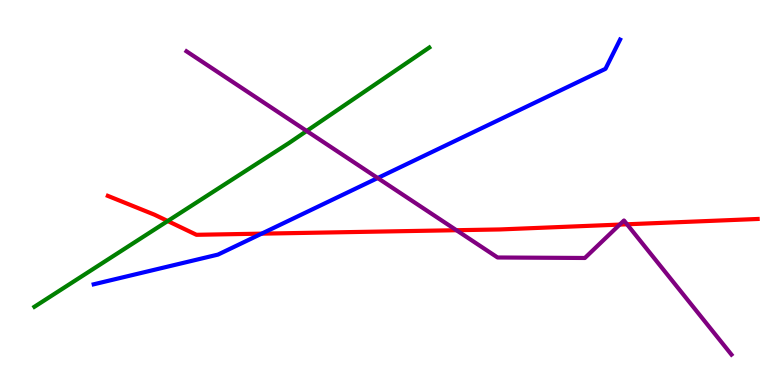[{'lines': ['blue', 'red'], 'intersections': [{'x': 3.38, 'y': 3.93}]}, {'lines': ['green', 'red'], 'intersections': [{'x': 2.16, 'y': 4.26}]}, {'lines': ['purple', 'red'], 'intersections': [{'x': 5.89, 'y': 4.02}, {'x': 8.0, 'y': 4.17}, {'x': 8.09, 'y': 4.17}]}, {'lines': ['blue', 'green'], 'intersections': []}, {'lines': ['blue', 'purple'], 'intersections': [{'x': 4.87, 'y': 5.38}]}, {'lines': ['green', 'purple'], 'intersections': [{'x': 3.96, 'y': 6.6}]}]